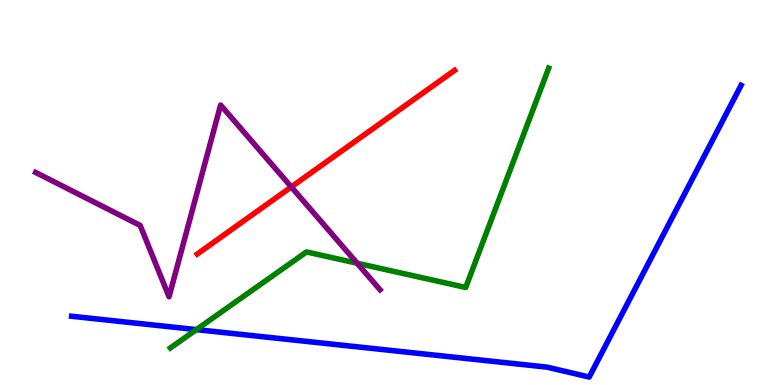[{'lines': ['blue', 'red'], 'intersections': []}, {'lines': ['green', 'red'], 'intersections': []}, {'lines': ['purple', 'red'], 'intersections': [{'x': 3.76, 'y': 5.14}]}, {'lines': ['blue', 'green'], 'intersections': [{'x': 2.53, 'y': 1.44}]}, {'lines': ['blue', 'purple'], 'intersections': []}, {'lines': ['green', 'purple'], 'intersections': [{'x': 4.61, 'y': 3.16}]}]